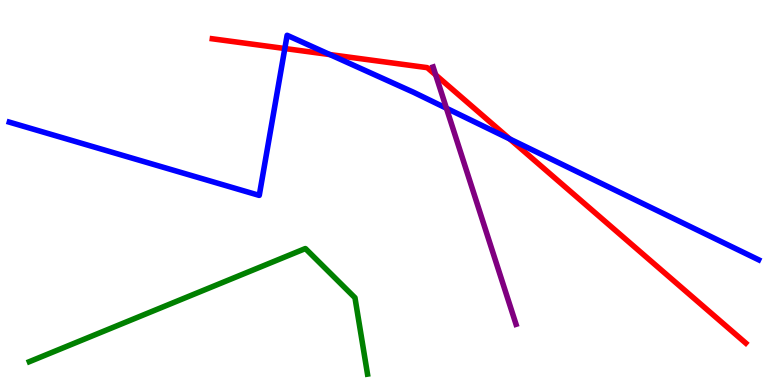[{'lines': ['blue', 'red'], 'intersections': [{'x': 3.68, 'y': 8.74}, {'x': 4.26, 'y': 8.58}, {'x': 6.58, 'y': 6.39}]}, {'lines': ['green', 'red'], 'intersections': []}, {'lines': ['purple', 'red'], 'intersections': [{'x': 5.62, 'y': 8.05}]}, {'lines': ['blue', 'green'], 'intersections': []}, {'lines': ['blue', 'purple'], 'intersections': [{'x': 5.76, 'y': 7.19}]}, {'lines': ['green', 'purple'], 'intersections': []}]